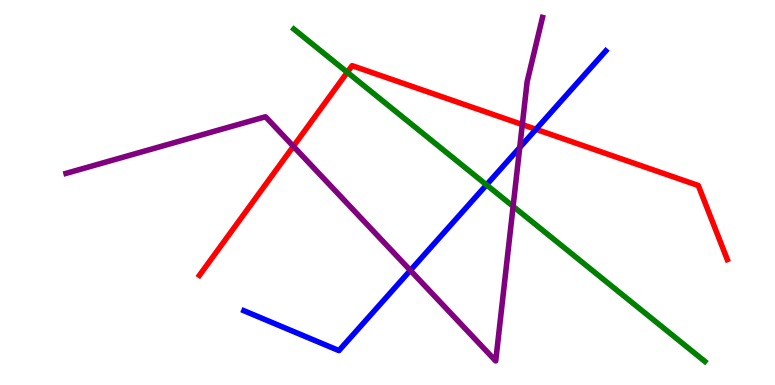[{'lines': ['blue', 'red'], 'intersections': [{'x': 6.92, 'y': 6.64}]}, {'lines': ['green', 'red'], 'intersections': [{'x': 4.48, 'y': 8.12}]}, {'lines': ['purple', 'red'], 'intersections': [{'x': 3.79, 'y': 6.2}, {'x': 6.74, 'y': 6.76}]}, {'lines': ['blue', 'green'], 'intersections': [{'x': 6.28, 'y': 5.2}]}, {'lines': ['blue', 'purple'], 'intersections': [{'x': 5.29, 'y': 2.98}, {'x': 6.71, 'y': 6.17}]}, {'lines': ['green', 'purple'], 'intersections': [{'x': 6.62, 'y': 4.64}]}]